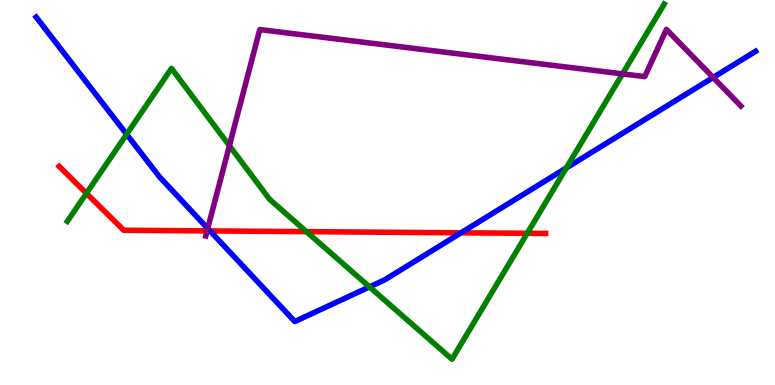[{'lines': ['blue', 'red'], 'intersections': [{'x': 2.71, 'y': 4.0}, {'x': 5.95, 'y': 3.95}]}, {'lines': ['green', 'red'], 'intersections': [{'x': 1.12, 'y': 4.98}, {'x': 3.95, 'y': 3.98}, {'x': 6.8, 'y': 3.94}]}, {'lines': ['purple', 'red'], 'intersections': [{'x': 2.67, 'y': 4.0}]}, {'lines': ['blue', 'green'], 'intersections': [{'x': 1.63, 'y': 6.51}, {'x': 4.77, 'y': 2.55}, {'x': 7.31, 'y': 5.64}]}, {'lines': ['blue', 'purple'], 'intersections': [{'x': 2.68, 'y': 4.07}, {'x': 9.2, 'y': 7.99}]}, {'lines': ['green', 'purple'], 'intersections': [{'x': 2.96, 'y': 6.22}, {'x': 8.03, 'y': 8.08}]}]